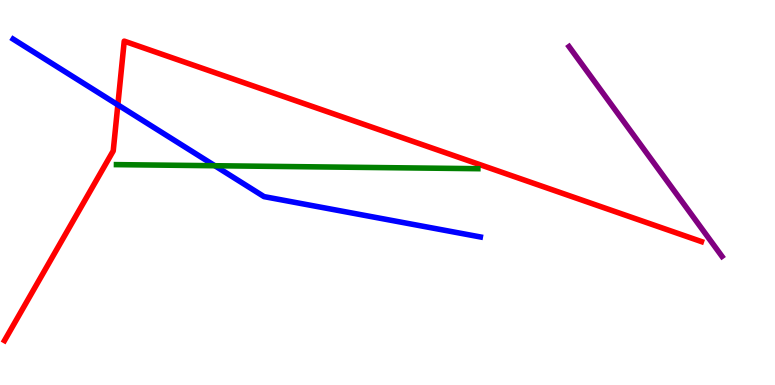[{'lines': ['blue', 'red'], 'intersections': [{'x': 1.52, 'y': 7.28}]}, {'lines': ['green', 'red'], 'intersections': []}, {'lines': ['purple', 'red'], 'intersections': []}, {'lines': ['blue', 'green'], 'intersections': [{'x': 2.77, 'y': 5.7}]}, {'lines': ['blue', 'purple'], 'intersections': []}, {'lines': ['green', 'purple'], 'intersections': []}]